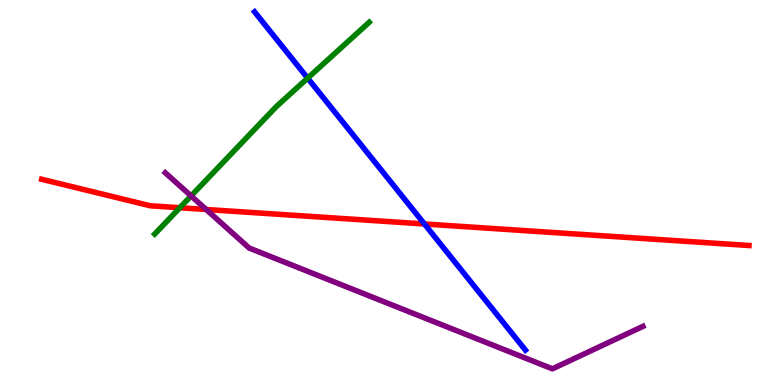[{'lines': ['blue', 'red'], 'intersections': [{'x': 5.48, 'y': 4.18}]}, {'lines': ['green', 'red'], 'intersections': [{'x': 2.32, 'y': 4.6}]}, {'lines': ['purple', 'red'], 'intersections': [{'x': 2.66, 'y': 4.56}]}, {'lines': ['blue', 'green'], 'intersections': [{'x': 3.97, 'y': 7.97}]}, {'lines': ['blue', 'purple'], 'intersections': []}, {'lines': ['green', 'purple'], 'intersections': [{'x': 2.47, 'y': 4.91}]}]